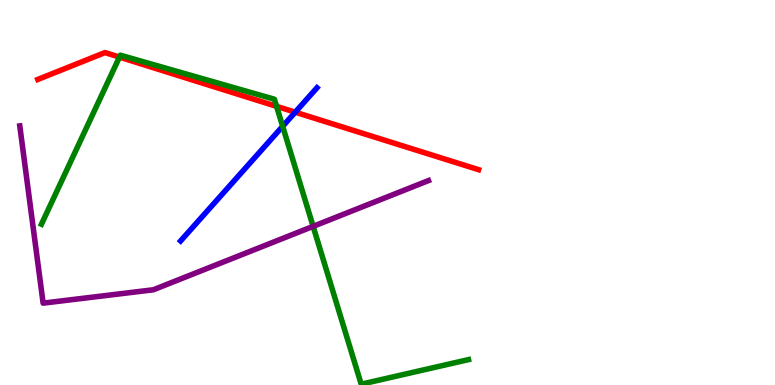[{'lines': ['blue', 'red'], 'intersections': [{'x': 3.81, 'y': 7.09}]}, {'lines': ['green', 'red'], 'intersections': [{'x': 1.54, 'y': 8.52}, {'x': 3.57, 'y': 7.24}]}, {'lines': ['purple', 'red'], 'intersections': []}, {'lines': ['blue', 'green'], 'intersections': [{'x': 3.65, 'y': 6.72}]}, {'lines': ['blue', 'purple'], 'intersections': []}, {'lines': ['green', 'purple'], 'intersections': [{'x': 4.04, 'y': 4.12}]}]